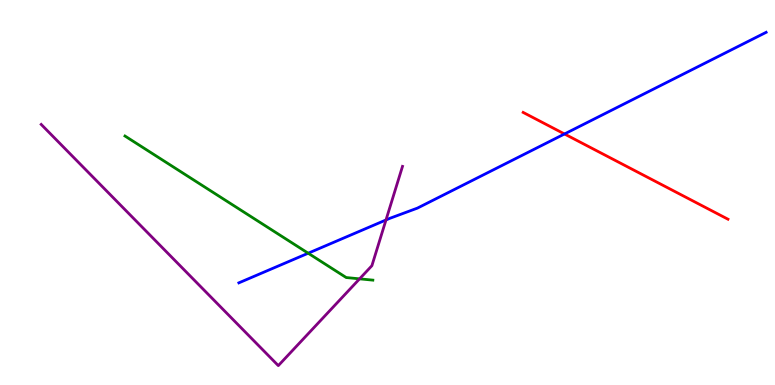[{'lines': ['blue', 'red'], 'intersections': [{'x': 7.28, 'y': 6.52}]}, {'lines': ['green', 'red'], 'intersections': []}, {'lines': ['purple', 'red'], 'intersections': []}, {'lines': ['blue', 'green'], 'intersections': [{'x': 3.98, 'y': 3.42}]}, {'lines': ['blue', 'purple'], 'intersections': [{'x': 4.98, 'y': 4.29}]}, {'lines': ['green', 'purple'], 'intersections': [{'x': 4.64, 'y': 2.76}]}]